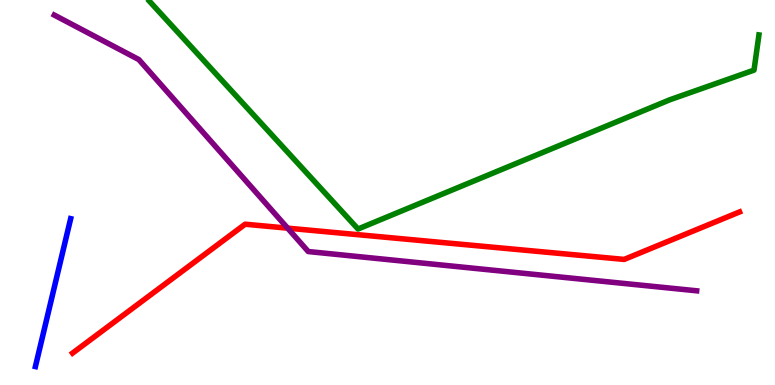[{'lines': ['blue', 'red'], 'intersections': []}, {'lines': ['green', 'red'], 'intersections': []}, {'lines': ['purple', 'red'], 'intersections': [{'x': 3.71, 'y': 4.07}]}, {'lines': ['blue', 'green'], 'intersections': []}, {'lines': ['blue', 'purple'], 'intersections': []}, {'lines': ['green', 'purple'], 'intersections': []}]